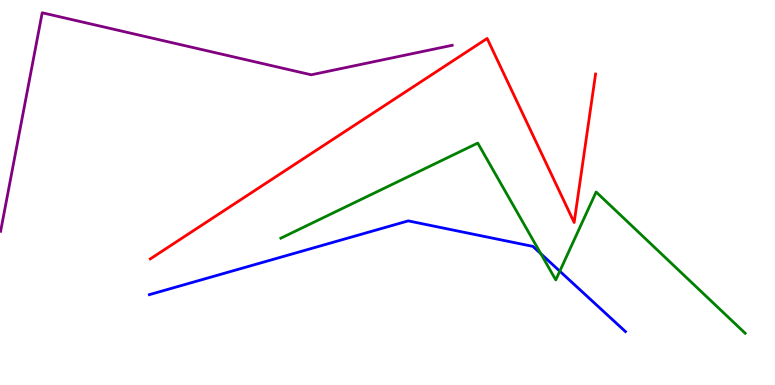[{'lines': ['blue', 'red'], 'intersections': []}, {'lines': ['green', 'red'], 'intersections': []}, {'lines': ['purple', 'red'], 'intersections': []}, {'lines': ['blue', 'green'], 'intersections': [{'x': 6.98, 'y': 3.41}, {'x': 7.22, 'y': 2.96}]}, {'lines': ['blue', 'purple'], 'intersections': []}, {'lines': ['green', 'purple'], 'intersections': []}]